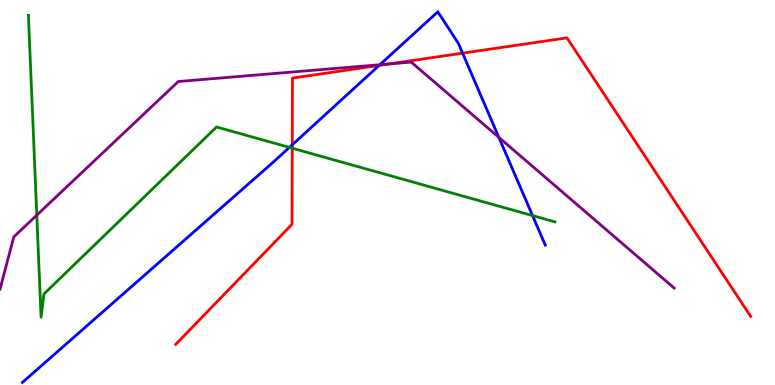[{'lines': ['blue', 'red'], 'intersections': [{'x': 3.77, 'y': 6.24}, {'x': 4.89, 'y': 8.3}, {'x': 5.97, 'y': 8.62}]}, {'lines': ['green', 'red'], 'intersections': [{'x': 3.77, 'y': 6.15}]}, {'lines': ['purple', 'red'], 'intersections': [{'x': 5.02, 'y': 8.34}]}, {'lines': ['blue', 'green'], 'intersections': [{'x': 3.73, 'y': 6.17}, {'x': 6.87, 'y': 4.4}]}, {'lines': ['blue', 'purple'], 'intersections': [{'x': 4.9, 'y': 8.32}, {'x': 6.44, 'y': 6.43}]}, {'lines': ['green', 'purple'], 'intersections': [{'x': 0.475, 'y': 4.41}]}]